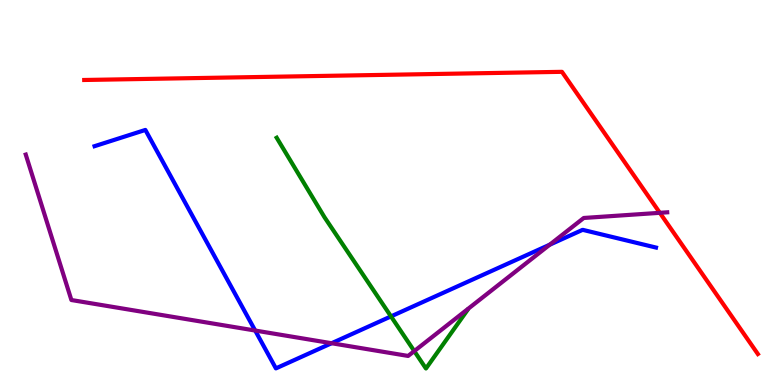[{'lines': ['blue', 'red'], 'intersections': []}, {'lines': ['green', 'red'], 'intersections': []}, {'lines': ['purple', 'red'], 'intersections': [{'x': 8.51, 'y': 4.47}]}, {'lines': ['blue', 'green'], 'intersections': [{'x': 5.05, 'y': 1.78}]}, {'lines': ['blue', 'purple'], 'intersections': [{'x': 3.29, 'y': 1.41}, {'x': 4.28, 'y': 1.08}, {'x': 7.09, 'y': 3.64}]}, {'lines': ['green', 'purple'], 'intersections': [{'x': 5.35, 'y': 0.88}]}]